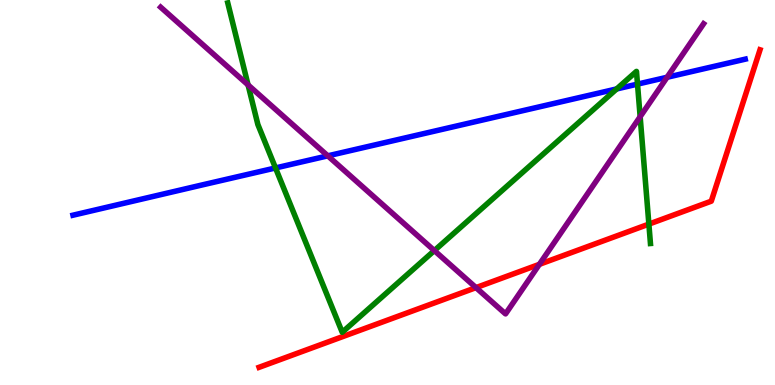[{'lines': ['blue', 'red'], 'intersections': []}, {'lines': ['green', 'red'], 'intersections': [{'x': 8.37, 'y': 4.18}]}, {'lines': ['purple', 'red'], 'intersections': [{'x': 6.14, 'y': 2.53}, {'x': 6.96, 'y': 3.13}]}, {'lines': ['blue', 'green'], 'intersections': [{'x': 3.55, 'y': 5.64}, {'x': 7.96, 'y': 7.69}, {'x': 8.23, 'y': 7.82}]}, {'lines': ['blue', 'purple'], 'intersections': [{'x': 4.23, 'y': 5.95}, {'x': 8.61, 'y': 7.99}]}, {'lines': ['green', 'purple'], 'intersections': [{'x': 3.2, 'y': 7.79}, {'x': 5.6, 'y': 3.49}, {'x': 8.26, 'y': 6.97}]}]